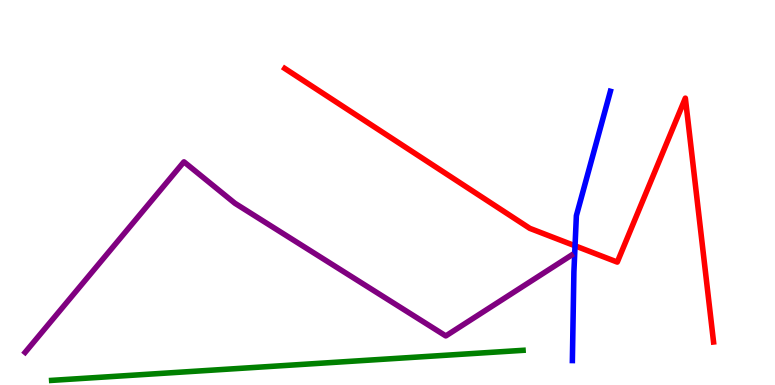[{'lines': ['blue', 'red'], 'intersections': [{'x': 7.42, 'y': 3.62}]}, {'lines': ['green', 'red'], 'intersections': []}, {'lines': ['purple', 'red'], 'intersections': []}, {'lines': ['blue', 'green'], 'intersections': []}, {'lines': ['blue', 'purple'], 'intersections': []}, {'lines': ['green', 'purple'], 'intersections': []}]